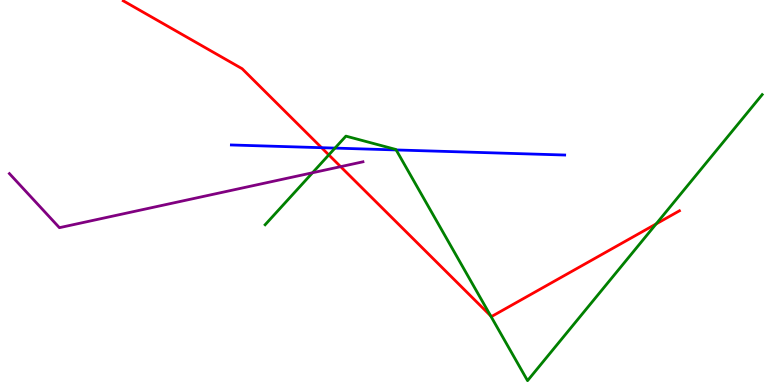[{'lines': ['blue', 'red'], 'intersections': [{'x': 4.15, 'y': 6.16}]}, {'lines': ['green', 'red'], 'intersections': [{'x': 4.24, 'y': 5.98}, {'x': 6.33, 'y': 1.8}, {'x': 8.47, 'y': 4.18}]}, {'lines': ['purple', 'red'], 'intersections': [{'x': 4.4, 'y': 5.67}]}, {'lines': ['blue', 'green'], 'intersections': [{'x': 4.32, 'y': 6.15}, {'x': 5.11, 'y': 6.11}]}, {'lines': ['blue', 'purple'], 'intersections': []}, {'lines': ['green', 'purple'], 'intersections': [{'x': 4.03, 'y': 5.51}]}]